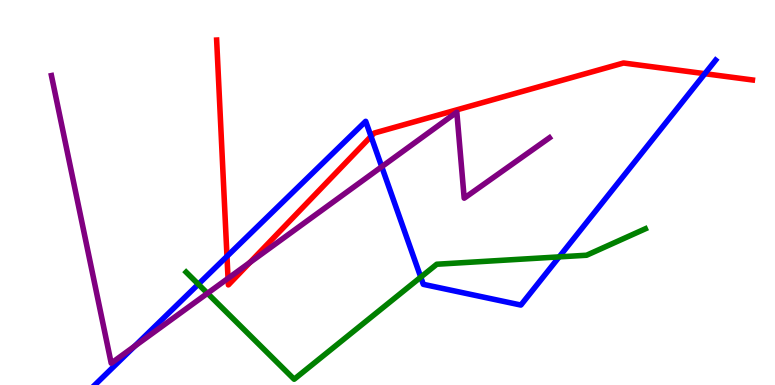[{'lines': ['blue', 'red'], 'intersections': [{'x': 2.93, 'y': 3.34}, {'x': 4.79, 'y': 6.46}, {'x': 9.1, 'y': 8.09}]}, {'lines': ['green', 'red'], 'intersections': []}, {'lines': ['purple', 'red'], 'intersections': [{'x': 2.94, 'y': 2.77}, {'x': 3.22, 'y': 3.18}]}, {'lines': ['blue', 'green'], 'intersections': [{'x': 2.56, 'y': 2.62}, {'x': 5.43, 'y': 2.8}, {'x': 7.22, 'y': 3.33}]}, {'lines': ['blue', 'purple'], 'intersections': [{'x': 1.74, 'y': 1.01}, {'x': 4.93, 'y': 5.67}]}, {'lines': ['green', 'purple'], 'intersections': [{'x': 2.68, 'y': 2.38}]}]